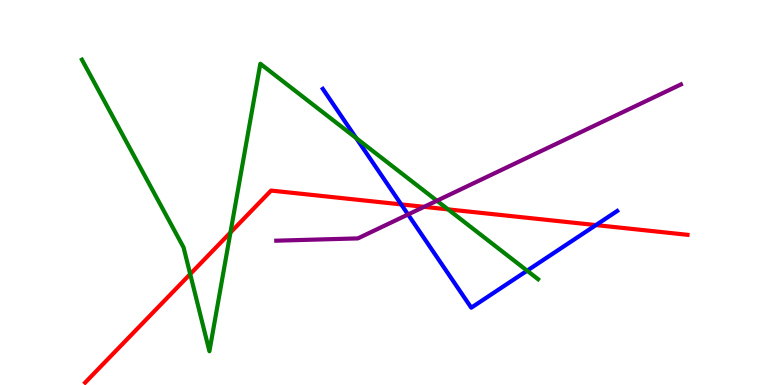[{'lines': ['blue', 'red'], 'intersections': [{'x': 5.18, 'y': 4.69}, {'x': 7.69, 'y': 4.15}]}, {'lines': ['green', 'red'], 'intersections': [{'x': 2.45, 'y': 2.88}, {'x': 2.97, 'y': 3.96}, {'x': 5.78, 'y': 4.56}]}, {'lines': ['purple', 'red'], 'intersections': [{'x': 5.47, 'y': 4.63}]}, {'lines': ['blue', 'green'], 'intersections': [{'x': 4.6, 'y': 6.41}, {'x': 6.8, 'y': 2.97}]}, {'lines': ['blue', 'purple'], 'intersections': [{'x': 5.26, 'y': 4.43}]}, {'lines': ['green', 'purple'], 'intersections': [{'x': 5.64, 'y': 4.79}]}]